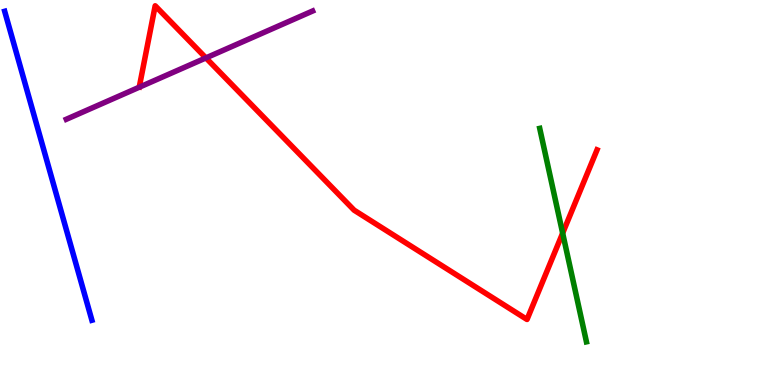[{'lines': ['blue', 'red'], 'intersections': []}, {'lines': ['green', 'red'], 'intersections': [{'x': 7.26, 'y': 3.94}]}, {'lines': ['purple', 'red'], 'intersections': [{'x': 2.66, 'y': 8.5}]}, {'lines': ['blue', 'green'], 'intersections': []}, {'lines': ['blue', 'purple'], 'intersections': []}, {'lines': ['green', 'purple'], 'intersections': []}]